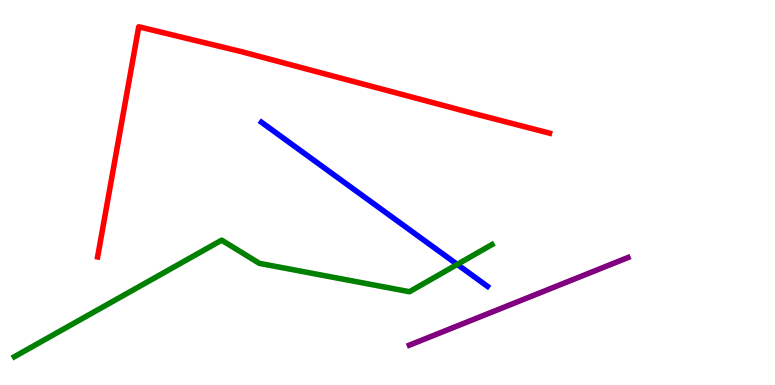[{'lines': ['blue', 'red'], 'intersections': []}, {'lines': ['green', 'red'], 'intersections': []}, {'lines': ['purple', 'red'], 'intersections': []}, {'lines': ['blue', 'green'], 'intersections': [{'x': 5.9, 'y': 3.13}]}, {'lines': ['blue', 'purple'], 'intersections': []}, {'lines': ['green', 'purple'], 'intersections': []}]